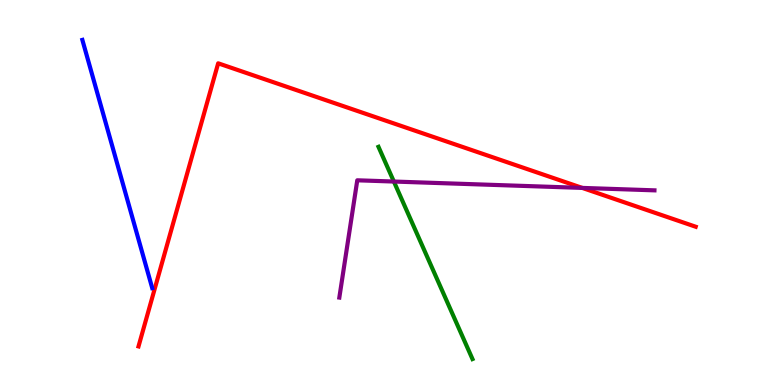[{'lines': ['blue', 'red'], 'intersections': []}, {'lines': ['green', 'red'], 'intersections': []}, {'lines': ['purple', 'red'], 'intersections': [{'x': 7.51, 'y': 5.12}]}, {'lines': ['blue', 'green'], 'intersections': []}, {'lines': ['blue', 'purple'], 'intersections': []}, {'lines': ['green', 'purple'], 'intersections': [{'x': 5.08, 'y': 5.28}]}]